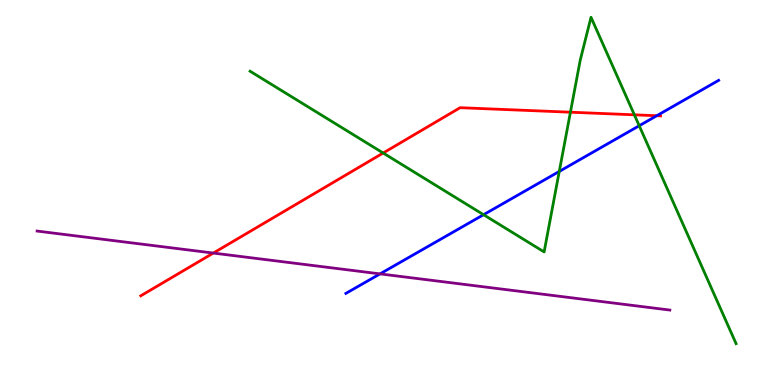[{'lines': ['blue', 'red'], 'intersections': [{'x': 8.47, 'y': 6.99}]}, {'lines': ['green', 'red'], 'intersections': [{'x': 4.94, 'y': 6.03}, {'x': 7.36, 'y': 7.09}, {'x': 8.19, 'y': 7.02}]}, {'lines': ['purple', 'red'], 'intersections': [{'x': 2.75, 'y': 3.43}]}, {'lines': ['blue', 'green'], 'intersections': [{'x': 6.24, 'y': 4.42}, {'x': 7.22, 'y': 5.55}, {'x': 8.25, 'y': 6.73}]}, {'lines': ['blue', 'purple'], 'intersections': [{'x': 4.9, 'y': 2.89}]}, {'lines': ['green', 'purple'], 'intersections': []}]